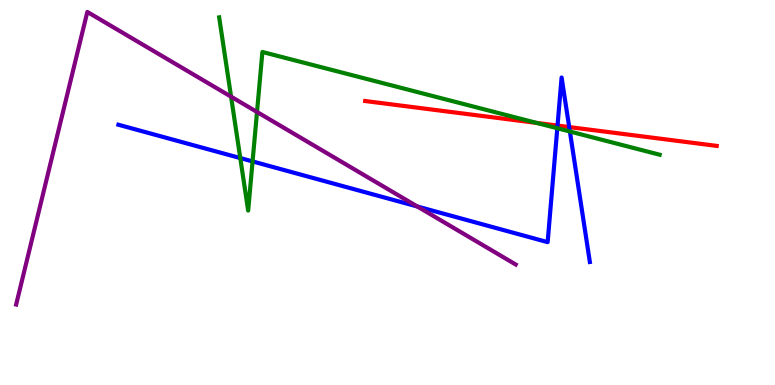[{'lines': ['blue', 'red'], 'intersections': [{'x': 7.19, 'y': 6.74}, {'x': 7.34, 'y': 6.7}]}, {'lines': ['green', 'red'], 'intersections': [{'x': 6.92, 'y': 6.81}]}, {'lines': ['purple', 'red'], 'intersections': []}, {'lines': ['blue', 'green'], 'intersections': [{'x': 3.1, 'y': 5.89}, {'x': 3.26, 'y': 5.81}, {'x': 7.19, 'y': 6.67}, {'x': 7.35, 'y': 6.58}]}, {'lines': ['blue', 'purple'], 'intersections': [{'x': 5.39, 'y': 4.64}]}, {'lines': ['green', 'purple'], 'intersections': [{'x': 2.98, 'y': 7.49}, {'x': 3.32, 'y': 7.09}]}]